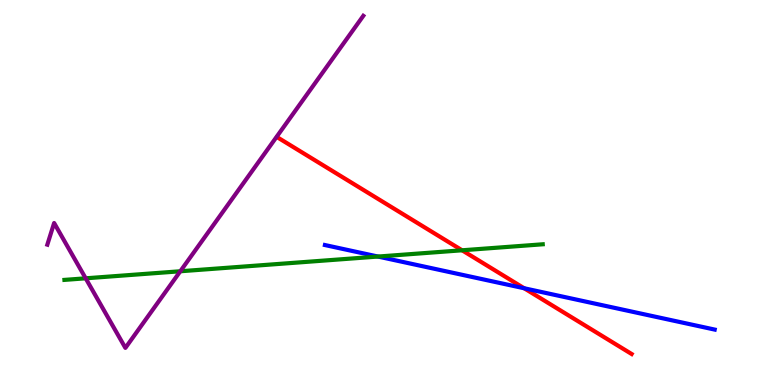[{'lines': ['blue', 'red'], 'intersections': [{'x': 6.76, 'y': 2.51}]}, {'lines': ['green', 'red'], 'intersections': [{'x': 5.96, 'y': 3.5}]}, {'lines': ['purple', 'red'], 'intersections': []}, {'lines': ['blue', 'green'], 'intersections': [{'x': 4.88, 'y': 3.34}]}, {'lines': ['blue', 'purple'], 'intersections': []}, {'lines': ['green', 'purple'], 'intersections': [{'x': 1.11, 'y': 2.77}, {'x': 2.33, 'y': 2.95}]}]